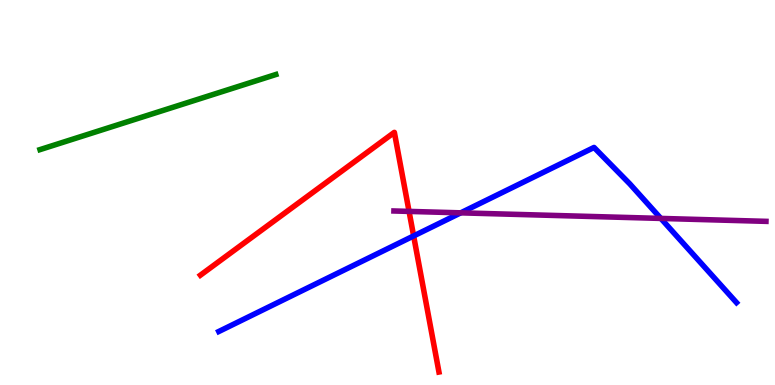[{'lines': ['blue', 'red'], 'intersections': [{'x': 5.34, 'y': 3.87}]}, {'lines': ['green', 'red'], 'intersections': []}, {'lines': ['purple', 'red'], 'intersections': [{'x': 5.28, 'y': 4.51}]}, {'lines': ['blue', 'green'], 'intersections': []}, {'lines': ['blue', 'purple'], 'intersections': [{'x': 5.94, 'y': 4.47}, {'x': 8.53, 'y': 4.33}]}, {'lines': ['green', 'purple'], 'intersections': []}]